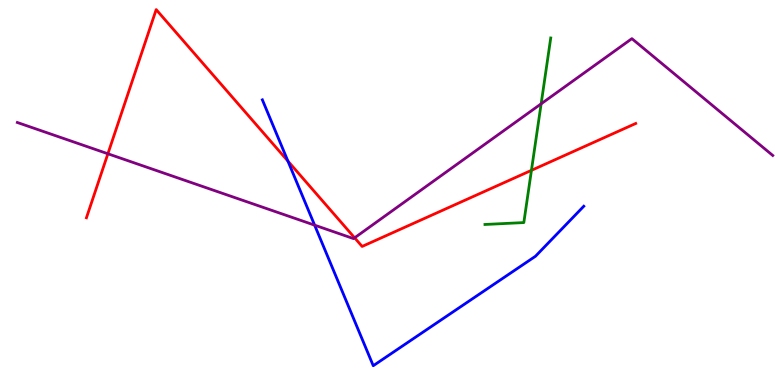[{'lines': ['blue', 'red'], 'intersections': [{'x': 3.72, 'y': 5.82}]}, {'lines': ['green', 'red'], 'intersections': [{'x': 6.86, 'y': 5.58}]}, {'lines': ['purple', 'red'], 'intersections': [{'x': 1.39, 'y': 6.01}, {'x': 4.58, 'y': 3.82}]}, {'lines': ['blue', 'green'], 'intersections': []}, {'lines': ['blue', 'purple'], 'intersections': [{'x': 4.06, 'y': 4.15}]}, {'lines': ['green', 'purple'], 'intersections': [{'x': 6.98, 'y': 7.3}]}]